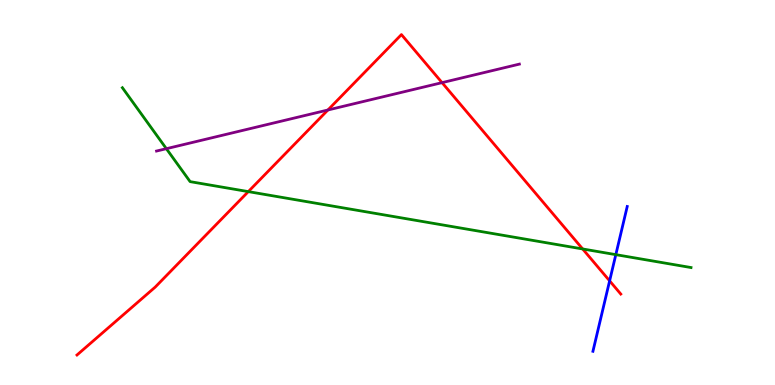[{'lines': ['blue', 'red'], 'intersections': [{'x': 7.87, 'y': 2.71}]}, {'lines': ['green', 'red'], 'intersections': [{'x': 3.2, 'y': 5.02}, {'x': 7.52, 'y': 3.53}]}, {'lines': ['purple', 'red'], 'intersections': [{'x': 4.23, 'y': 7.14}, {'x': 5.7, 'y': 7.85}]}, {'lines': ['blue', 'green'], 'intersections': [{'x': 7.95, 'y': 3.39}]}, {'lines': ['blue', 'purple'], 'intersections': []}, {'lines': ['green', 'purple'], 'intersections': [{'x': 2.15, 'y': 6.14}]}]